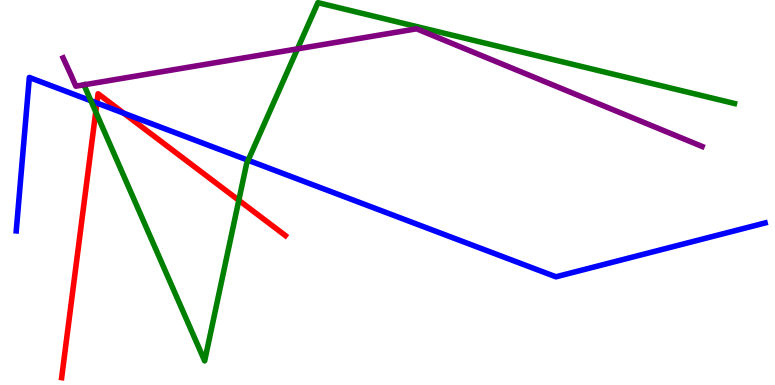[{'lines': ['blue', 'red'], 'intersections': [{'x': 1.25, 'y': 7.32}, {'x': 1.6, 'y': 7.06}]}, {'lines': ['green', 'red'], 'intersections': [{'x': 1.24, 'y': 7.09}, {'x': 3.08, 'y': 4.8}]}, {'lines': ['purple', 'red'], 'intersections': []}, {'lines': ['blue', 'green'], 'intersections': [{'x': 1.17, 'y': 7.38}, {'x': 3.2, 'y': 5.84}]}, {'lines': ['blue', 'purple'], 'intersections': []}, {'lines': ['green', 'purple'], 'intersections': [{'x': 3.84, 'y': 8.73}]}]